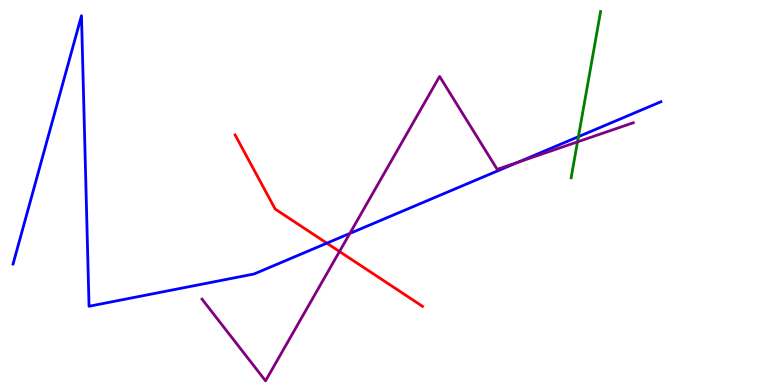[{'lines': ['blue', 'red'], 'intersections': [{'x': 4.22, 'y': 3.68}]}, {'lines': ['green', 'red'], 'intersections': []}, {'lines': ['purple', 'red'], 'intersections': [{'x': 4.38, 'y': 3.47}]}, {'lines': ['blue', 'green'], 'intersections': [{'x': 7.46, 'y': 6.45}]}, {'lines': ['blue', 'purple'], 'intersections': [{'x': 4.51, 'y': 3.94}, {'x': 6.69, 'y': 5.79}]}, {'lines': ['green', 'purple'], 'intersections': [{'x': 7.45, 'y': 6.32}]}]